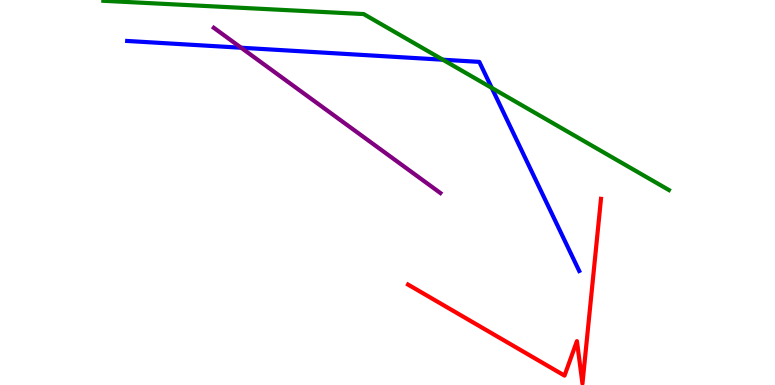[{'lines': ['blue', 'red'], 'intersections': []}, {'lines': ['green', 'red'], 'intersections': []}, {'lines': ['purple', 'red'], 'intersections': []}, {'lines': ['blue', 'green'], 'intersections': [{'x': 5.71, 'y': 8.45}, {'x': 6.35, 'y': 7.72}]}, {'lines': ['blue', 'purple'], 'intersections': [{'x': 3.11, 'y': 8.76}]}, {'lines': ['green', 'purple'], 'intersections': []}]